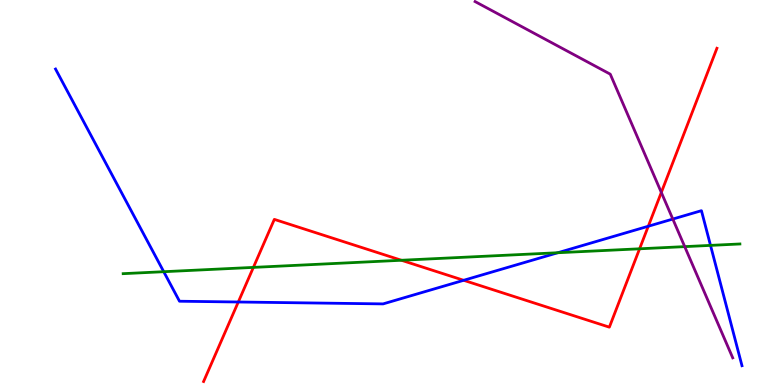[{'lines': ['blue', 'red'], 'intersections': [{'x': 3.07, 'y': 2.16}, {'x': 5.98, 'y': 2.72}, {'x': 8.36, 'y': 4.12}]}, {'lines': ['green', 'red'], 'intersections': [{'x': 3.27, 'y': 3.05}, {'x': 5.18, 'y': 3.24}, {'x': 8.25, 'y': 3.54}]}, {'lines': ['purple', 'red'], 'intersections': [{'x': 8.53, 'y': 5.0}]}, {'lines': ['blue', 'green'], 'intersections': [{'x': 2.11, 'y': 2.94}, {'x': 7.2, 'y': 3.44}, {'x': 9.17, 'y': 3.63}]}, {'lines': ['blue', 'purple'], 'intersections': [{'x': 8.68, 'y': 4.31}]}, {'lines': ['green', 'purple'], 'intersections': [{'x': 8.84, 'y': 3.59}]}]